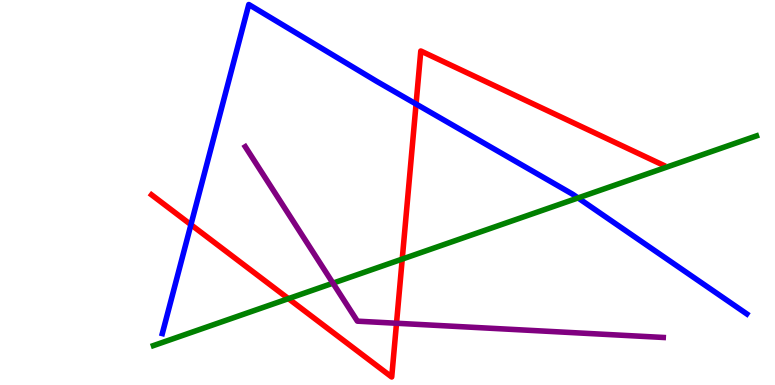[{'lines': ['blue', 'red'], 'intersections': [{'x': 2.46, 'y': 4.16}, {'x': 5.37, 'y': 7.3}]}, {'lines': ['green', 'red'], 'intersections': [{'x': 3.72, 'y': 2.24}, {'x': 5.19, 'y': 3.27}]}, {'lines': ['purple', 'red'], 'intersections': [{'x': 5.12, 'y': 1.6}]}, {'lines': ['blue', 'green'], 'intersections': [{'x': 7.46, 'y': 4.86}]}, {'lines': ['blue', 'purple'], 'intersections': []}, {'lines': ['green', 'purple'], 'intersections': [{'x': 4.3, 'y': 2.65}]}]